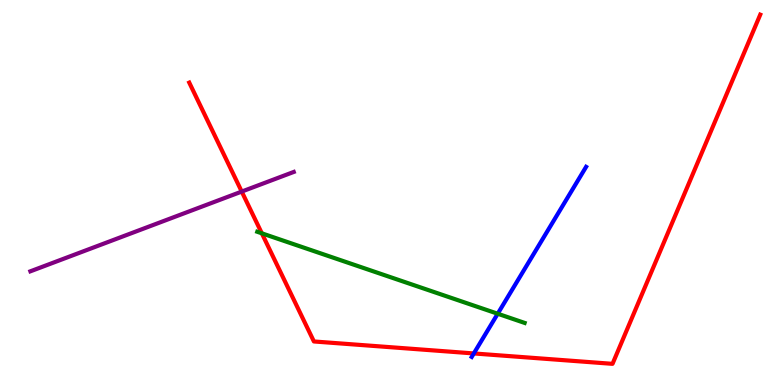[{'lines': ['blue', 'red'], 'intersections': [{'x': 6.11, 'y': 0.82}]}, {'lines': ['green', 'red'], 'intersections': [{'x': 3.38, 'y': 3.94}]}, {'lines': ['purple', 'red'], 'intersections': [{'x': 3.12, 'y': 5.02}]}, {'lines': ['blue', 'green'], 'intersections': [{'x': 6.42, 'y': 1.85}]}, {'lines': ['blue', 'purple'], 'intersections': []}, {'lines': ['green', 'purple'], 'intersections': []}]